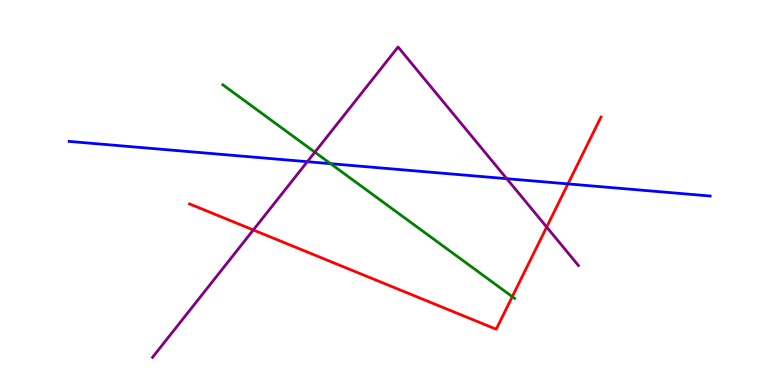[{'lines': ['blue', 'red'], 'intersections': [{'x': 7.33, 'y': 5.22}]}, {'lines': ['green', 'red'], 'intersections': [{'x': 6.61, 'y': 2.29}]}, {'lines': ['purple', 'red'], 'intersections': [{'x': 3.27, 'y': 4.03}, {'x': 7.05, 'y': 4.1}]}, {'lines': ['blue', 'green'], 'intersections': [{'x': 4.27, 'y': 5.75}]}, {'lines': ['blue', 'purple'], 'intersections': [{'x': 3.97, 'y': 5.8}, {'x': 6.54, 'y': 5.36}]}, {'lines': ['green', 'purple'], 'intersections': [{'x': 4.06, 'y': 6.05}]}]